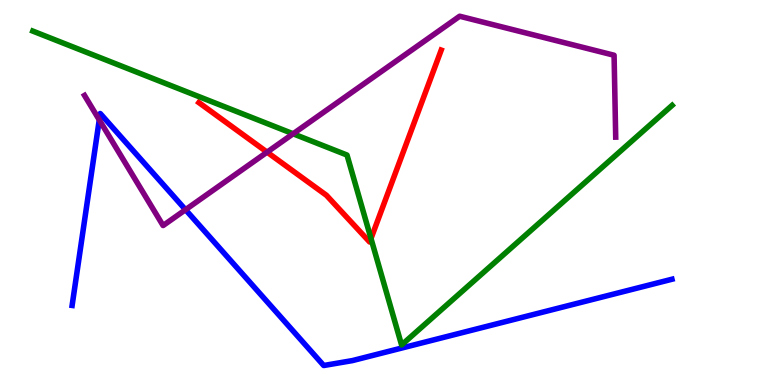[{'lines': ['blue', 'red'], 'intersections': []}, {'lines': ['green', 'red'], 'intersections': [{'x': 4.79, 'y': 3.8}]}, {'lines': ['purple', 'red'], 'intersections': [{'x': 3.45, 'y': 6.05}]}, {'lines': ['blue', 'green'], 'intersections': []}, {'lines': ['blue', 'purple'], 'intersections': [{'x': 1.28, 'y': 6.89}, {'x': 2.39, 'y': 4.55}]}, {'lines': ['green', 'purple'], 'intersections': [{'x': 3.78, 'y': 6.53}]}]